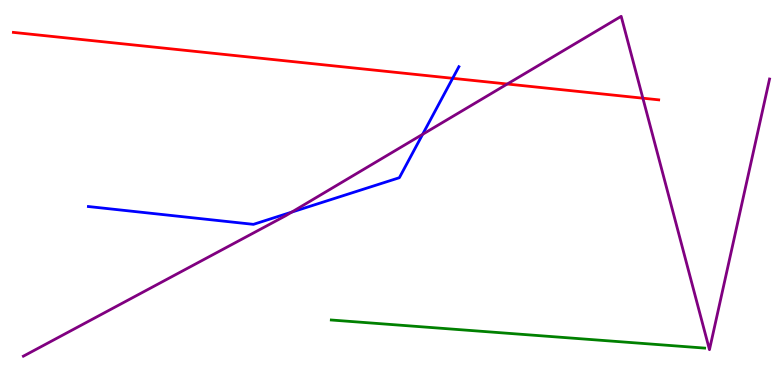[{'lines': ['blue', 'red'], 'intersections': [{'x': 5.84, 'y': 7.97}]}, {'lines': ['green', 'red'], 'intersections': []}, {'lines': ['purple', 'red'], 'intersections': [{'x': 6.55, 'y': 7.82}, {'x': 8.29, 'y': 7.45}]}, {'lines': ['blue', 'green'], 'intersections': []}, {'lines': ['blue', 'purple'], 'intersections': [{'x': 3.76, 'y': 4.49}, {'x': 5.45, 'y': 6.51}]}, {'lines': ['green', 'purple'], 'intersections': []}]